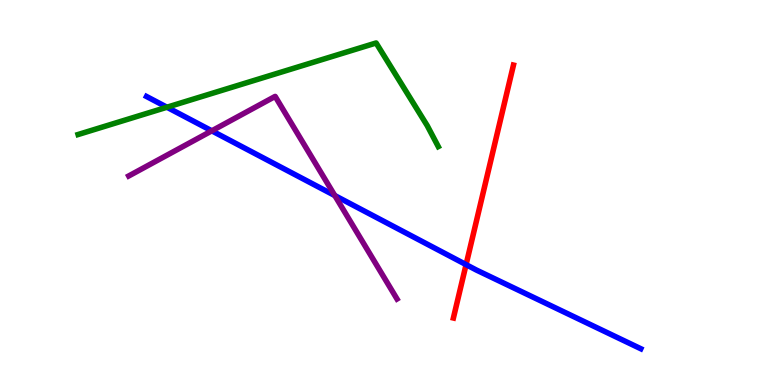[{'lines': ['blue', 'red'], 'intersections': [{'x': 6.01, 'y': 3.13}]}, {'lines': ['green', 'red'], 'intersections': []}, {'lines': ['purple', 'red'], 'intersections': []}, {'lines': ['blue', 'green'], 'intersections': [{'x': 2.15, 'y': 7.21}]}, {'lines': ['blue', 'purple'], 'intersections': [{'x': 2.73, 'y': 6.6}, {'x': 4.32, 'y': 4.92}]}, {'lines': ['green', 'purple'], 'intersections': []}]